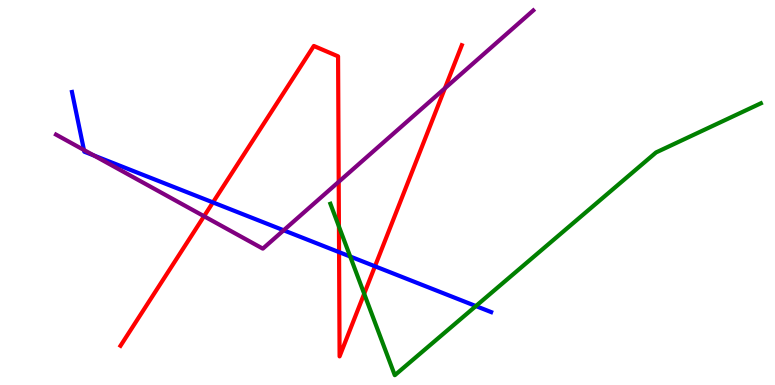[{'lines': ['blue', 'red'], 'intersections': [{'x': 2.75, 'y': 4.74}, {'x': 4.37, 'y': 3.45}, {'x': 4.84, 'y': 3.08}]}, {'lines': ['green', 'red'], 'intersections': [{'x': 4.37, 'y': 4.12}, {'x': 4.7, 'y': 2.37}]}, {'lines': ['purple', 'red'], 'intersections': [{'x': 2.63, 'y': 4.38}, {'x': 4.37, 'y': 5.28}, {'x': 5.74, 'y': 7.71}]}, {'lines': ['blue', 'green'], 'intersections': [{'x': 4.52, 'y': 3.34}, {'x': 6.14, 'y': 2.05}]}, {'lines': ['blue', 'purple'], 'intersections': [{'x': 1.08, 'y': 6.1}, {'x': 1.21, 'y': 5.96}, {'x': 3.66, 'y': 4.02}]}, {'lines': ['green', 'purple'], 'intersections': []}]